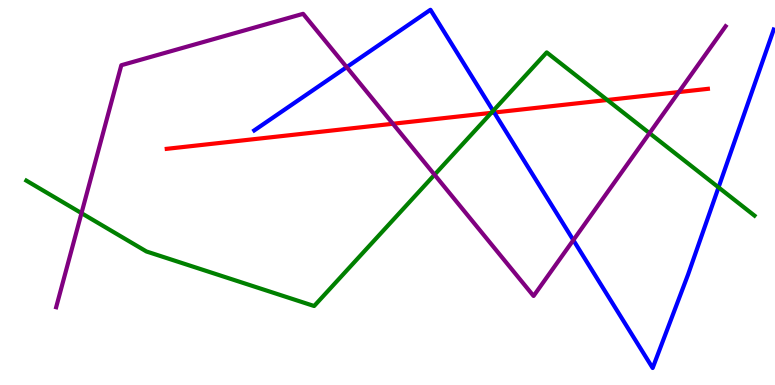[{'lines': ['blue', 'red'], 'intersections': [{'x': 6.38, 'y': 7.08}]}, {'lines': ['green', 'red'], 'intersections': [{'x': 6.34, 'y': 7.07}, {'x': 7.84, 'y': 7.4}]}, {'lines': ['purple', 'red'], 'intersections': [{'x': 5.07, 'y': 6.79}, {'x': 8.76, 'y': 7.61}]}, {'lines': ['blue', 'green'], 'intersections': [{'x': 6.36, 'y': 7.12}, {'x': 9.27, 'y': 5.13}]}, {'lines': ['blue', 'purple'], 'intersections': [{'x': 4.47, 'y': 8.26}, {'x': 7.4, 'y': 3.76}]}, {'lines': ['green', 'purple'], 'intersections': [{'x': 1.05, 'y': 4.46}, {'x': 5.61, 'y': 5.46}, {'x': 8.38, 'y': 6.54}]}]